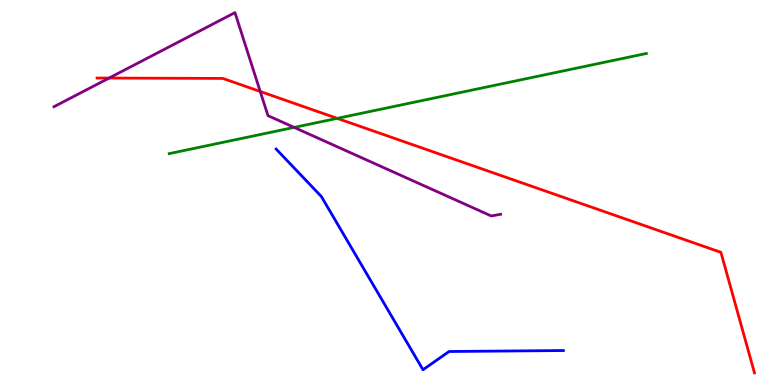[{'lines': ['blue', 'red'], 'intersections': []}, {'lines': ['green', 'red'], 'intersections': [{'x': 4.35, 'y': 6.93}]}, {'lines': ['purple', 'red'], 'intersections': [{'x': 1.41, 'y': 7.97}, {'x': 3.36, 'y': 7.62}]}, {'lines': ['blue', 'green'], 'intersections': []}, {'lines': ['blue', 'purple'], 'intersections': []}, {'lines': ['green', 'purple'], 'intersections': [{'x': 3.8, 'y': 6.69}]}]